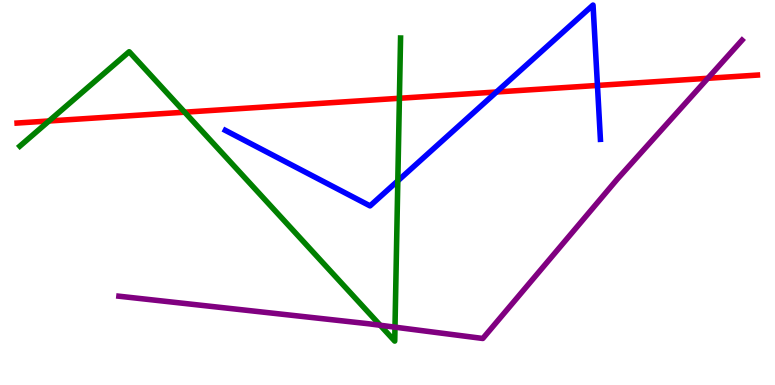[{'lines': ['blue', 'red'], 'intersections': [{'x': 6.41, 'y': 7.61}, {'x': 7.71, 'y': 7.78}]}, {'lines': ['green', 'red'], 'intersections': [{'x': 0.632, 'y': 6.86}, {'x': 2.38, 'y': 7.09}, {'x': 5.15, 'y': 7.45}]}, {'lines': ['purple', 'red'], 'intersections': [{'x': 9.13, 'y': 7.97}]}, {'lines': ['blue', 'green'], 'intersections': [{'x': 5.13, 'y': 5.3}]}, {'lines': ['blue', 'purple'], 'intersections': []}, {'lines': ['green', 'purple'], 'intersections': [{'x': 4.91, 'y': 1.55}, {'x': 5.1, 'y': 1.5}]}]